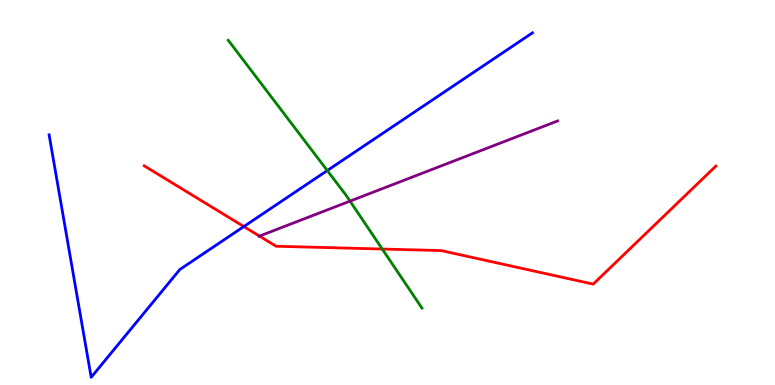[{'lines': ['blue', 'red'], 'intersections': [{'x': 3.15, 'y': 4.12}]}, {'lines': ['green', 'red'], 'intersections': [{'x': 4.93, 'y': 3.53}]}, {'lines': ['purple', 'red'], 'intersections': [{'x': 3.35, 'y': 3.87}]}, {'lines': ['blue', 'green'], 'intersections': [{'x': 4.22, 'y': 5.57}]}, {'lines': ['blue', 'purple'], 'intersections': []}, {'lines': ['green', 'purple'], 'intersections': [{'x': 4.52, 'y': 4.78}]}]